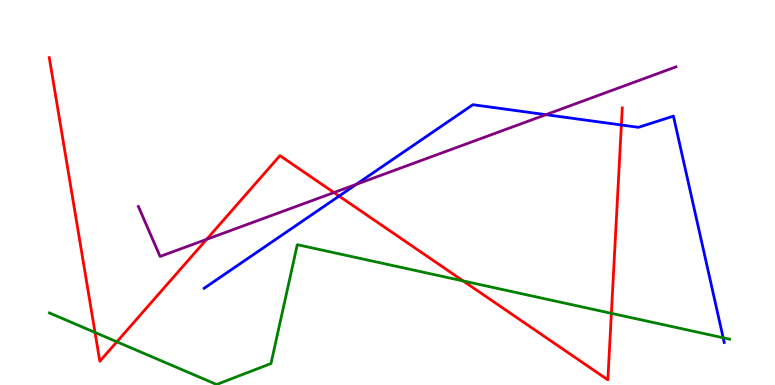[{'lines': ['blue', 'red'], 'intersections': [{'x': 4.38, 'y': 4.91}, {'x': 8.02, 'y': 6.75}]}, {'lines': ['green', 'red'], 'intersections': [{'x': 1.23, 'y': 1.36}, {'x': 1.51, 'y': 1.12}, {'x': 5.98, 'y': 2.7}, {'x': 7.89, 'y': 1.86}]}, {'lines': ['purple', 'red'], 'intersections': [{'x': 2.67, 'y': 3.78}, {'x': 4.31, 'y': 5.0}]}, {'lines': ['blue', 'green'], 'intersections': [{'x': 9.33, 'y': 1.23}]}, {'lines': ['blue', 'purple'], 'intersections': [{'x': 4.6, 'y': 5.21}, {'x': 7.04, 'y': 7.02}]}, {'lines': ['green', 'purple'], 'intersections': []}]